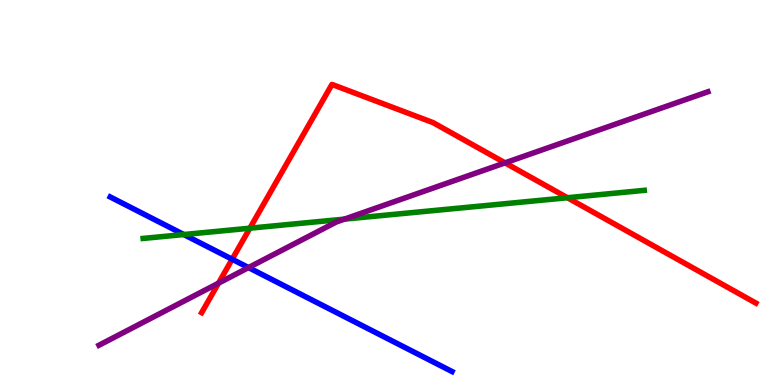[{'lines': ['blue', 'red'], 'intersections': [{'x': 3.0, 'y': 3.27}]}, {'lines': ['green', 'red'], 'intersections': [{'x': 3.22, 'y': 4.07}, {'x': 7.32, 'y': 4.86}]}, {'lines': ['purple', 'red'], 'intersections': [{'x': 2.82, 'y': 2.65}, {'x': 6.52, 'y': 5.77}]}, {'lines': ['blue', 'green'], 'intersections': [{'x': 2.37, 'y': 3.91}]}, {'lines': ['blue', 'purple'], 'intersections': [{'x': 3.21, 'y': 3.05}]}, {'lines': ['green', 'purple'], 'intersections': [{'x': 4.44, 'y': 4.31}]}]